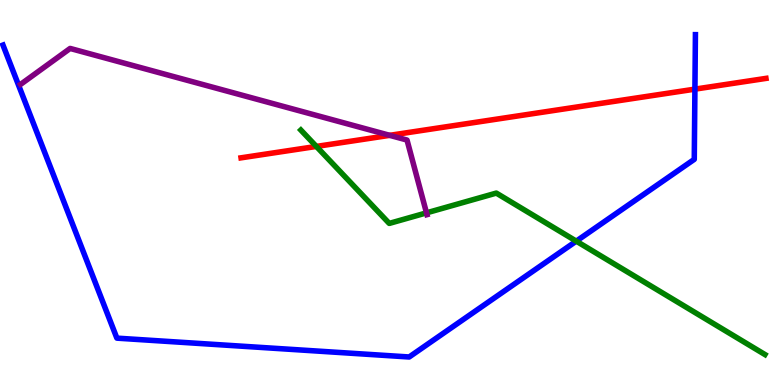[{'lines': ['blue', 'red'], 'intersections': [{'x': 8.97, 'y': 7.68}]}, {'lines': ['green', 'red'], 'intersections': [{'x': 4.08, 'y': 6.2}]}, {'lines': ['purple', 'red'], 'intersections': [{'x': 5.03, 'y': 6.48}]}, {'lines': ['blue', 'green'], 'intersections': [{'x': 7.44, 'y': 3.74}]}, {'lines': ['blue', 'purple'], 'intersections': []}, {'lines': ['green', 'purple'], 'intersections': [{'x': 5.5, 'y': 4.47}]}]